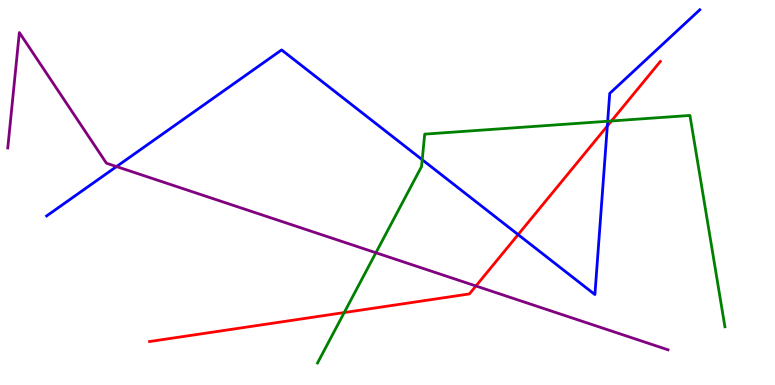[{'lines': ['blue', 'red'], 'intersections': [{'x': 6.69, 'y': 3.91}, {'x': 7.84, 'y': 6.73}]}, {'lines': ['green', 'red'], 'intersections': [{'x': 4.44, 'y': 1.88}, {'x': 7.89, 'y': 6.86}]}, {'lines': ['purple', 'red'], 'intersections': [{'x': 6.14, 'y': 2.57}]}, {'lines': ['blue', 'green'], 'intersections': [{'x': 5.45, 'y': 5.85}, {'x': 7.84, 'y': 6.85}]}, {'lines': ['blue', 'purple'], 'intersections': [{'x': 1.5, 'y': 5.67}]}, {'lines': ['green', 'purple'], 'intersections': [{'x': 4.85, 'y': 3.44}]}]